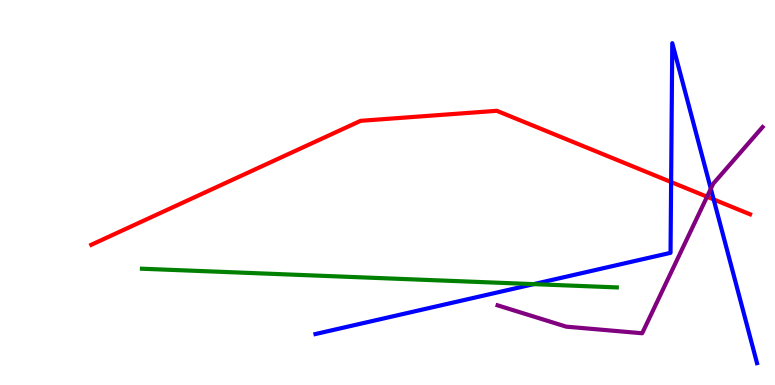[{'lines': ['blue', 'red'], 'intersections': [{'x': 8.66, 'y': 5.27}, {'x': 9.21, 'y': 4.82}]}, {'lines': ['green', 'red'], 'intersections': []}, {'lines': ['purple', 'red'], 'intersections': [{'x': 9.12, 'y': 4.89}]}, {'lines': ['blue', 'green'], 'intersections': [{'x': 6.89, 'y': 2.62}]}, {'lines': ['blue', 'purple'], 'intersections': [{'x': 9.17, 'y': 5.1}]}, {'lines': ['green', 'purple'], 'intersections': []}]